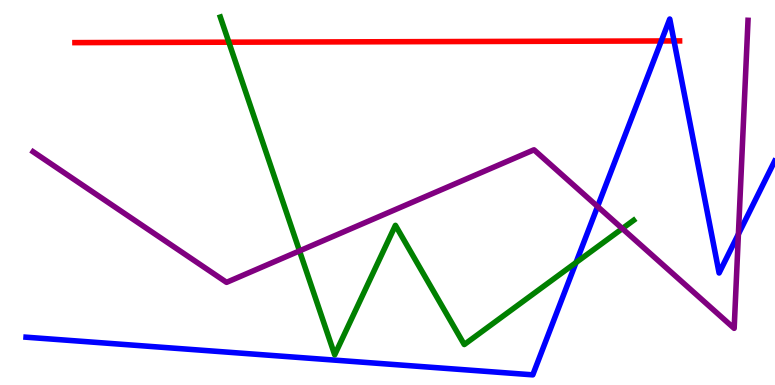[{'lines': ['blue', 'red'], 'intersections': [{'x': 8.53, 'y': 8.94}, {'x': 8.7, 'y': 8.94}]}, {'lines': ['green', 'red'], 'intersections': [{'x': 2.95, 'y': 8.9}]}, {'lines': ['purple', 'red'], 'intersections': []}, {'lines': ['blue', 'green'], 'intersections': [{'x': 7.43, 'y': 3.18}]}, {'lines': ['blue', 'purple'], 'intersections': [{'x': 7.71, 'y': 4.64}, {'x': 9.53, 'y': 3.92}]}, {'lines': ['green', 'purple'], 'intersections': [{'x': 3.86, 'y': 3.48}, {'x': 8.03, 'y': 4.06}]}]